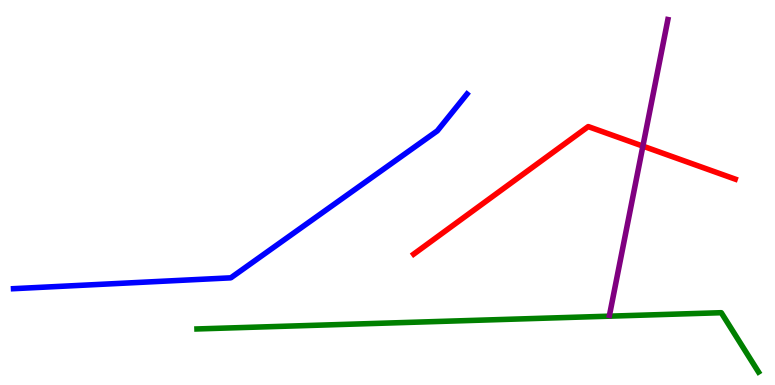[{'lines': ['blue', 'red'], 'intersections': []}, {'lines': ['green', 'red'], 'intersections': []}, {'lines': ['purple', 'red'], 'intersections': [{'x': 8.3, 'y': 6.2}]}, {'lines': ['blue', 'green'], 'intersections': []}, {'lines': ['blue', 'purple'], 'intersections': []}, {'lines': ['green', 'purple'], 'intersections': []}]